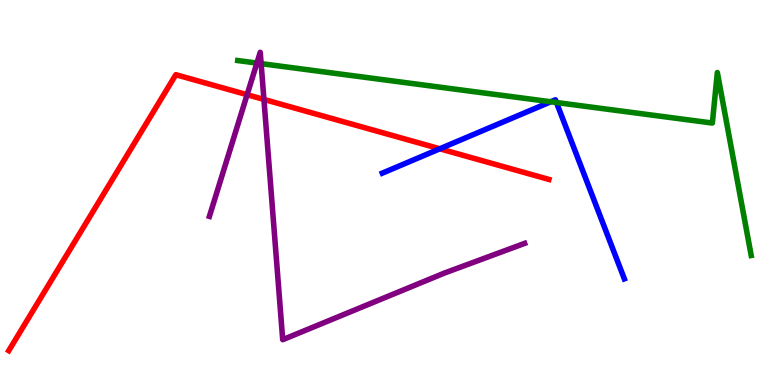[{'lines': ['blue', 'red'], 'intersections': [{'x': 5.67, 'y': 6.14}]}, {'lines': ['green', 'red'], 'intersections': []}, {'lines': ['purple', 'red'], 'intersections': [{'x': 3.19, 'y': 7.54}, {'x': 3.41, 'y': 7.42}]}, {'lines': ['blue', 'green'], 'intersections': [{'x': 7.11, 'y': 7.36}, {'x': 7.18, 'y': 7.34}]}, {'lines': ['blue', 'purple'], 'intersections': []}, {'lines': ['green', 'purple'], 'intersections': [{'x': 3.31, 'y': 8.36}, {'x': 3.37, 'y': 8.35}]}]